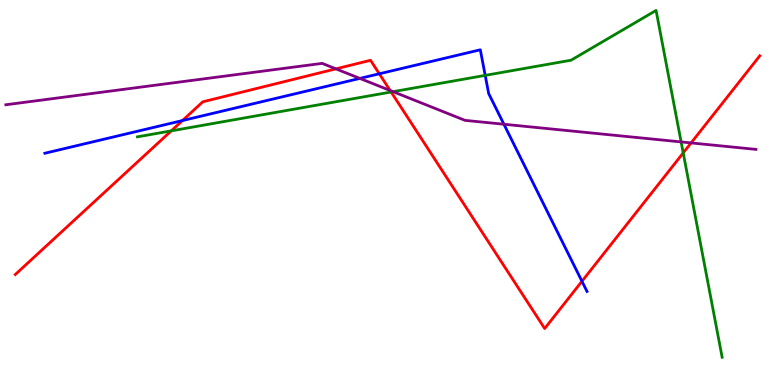[{'lines': ['blue', 'red'], 'intersections': [{'x': 2.35, 'y': 6.87}, {'x': 4.89, 'y': 8.08}, {'x': 7.51, 'y': 2.69}]}, {'lines': ['green', 'red'], 'intersections': [{'x': 2.21, 'y': 6.6}, {'x': 5.05, 'y': 7.61}, {'x': 8.82, 'y': 6.03}]}, {'lines': ['purple', 'red'], 'intersections': [{'x': 4.33, 'y': 8.21}, {'x': 5.03, 'y': 7.65}, {'x': 8.92, 'y': 6.29}]}, {'lines': ['blue', 'green'], 'intersections': [{'x': 6.26, 'y': 8.04}]}, {'lines': ['blue', 'purple'], 'intersections': [{'x': 4.64, 'y': 7.96}, {'x': 6.5, 'y': 6.77}]}, {'lines': ['green', 'purple'], 'intersections': [{'x': 5.07, 'y': 7.62}, {'x': 8.79, 'y': 6.31}]}]